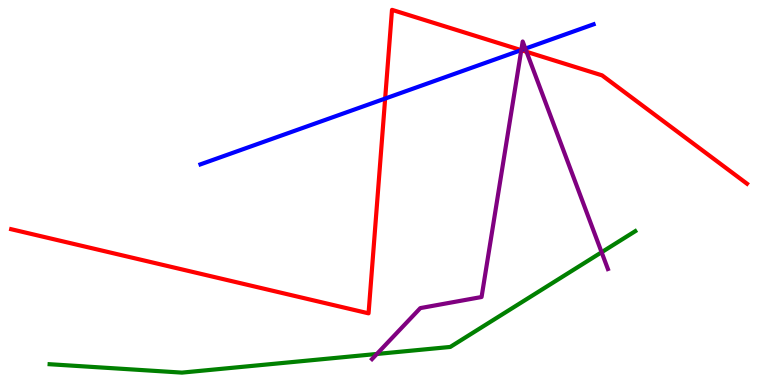[{'lines': ['blue', 'red'], 'intersections': [{'x': 4.97, 'y': 7.44}, {'x': 6.72, 'y': 8.7}]}, {'lines': ['green', 'red'], 'intersections': []}, {'lines': ['purple', 'red'], 'intersections': [{'x': 6.73, 'y': 8.7}, {'x': 6.79, 'y': 8.65}]}, {'lines': ['blue', 'green'], 'intersections': []}, {'lines': ['blue', 'purple'], 'intersections': [{'x': 6.73, 'y': 8.7}, {'x': 6.78, 'y': 8.74}]}, {'lines': ['green', 'purple'], 'intersections': [{'x': 4.86, 'y': 0.806}, {'x': 7.76, 'y': 3.45}]}]